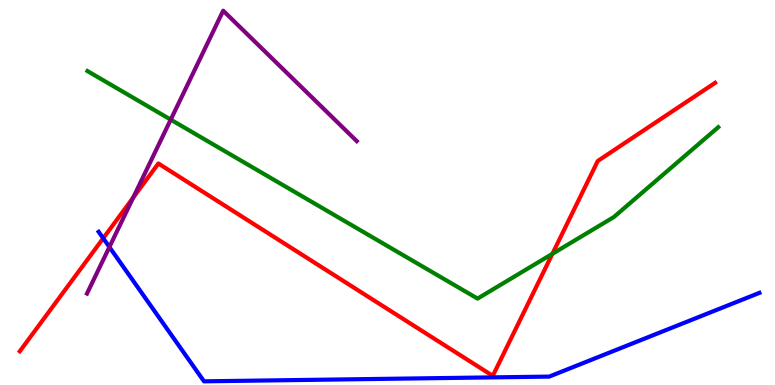[{'lines': ['blue', 'red'], 'intersections': [{'x': 1.33, 'y': 3.81}]}, {'lines': ['green', 'red'], 'intersections': [{'x': 7.13, 'y': 3.41}]}, {'lines': ['purple', 'red'], 'intersections': [{'x': 1.72, 'y': 4.87}]}, {'lines': ['blue', 'green'], 'intersections': []}, {'lines': ['blue', 'purple'], 'intersections': [{'x': 1.41, 'y': 3.58}]}, {'lines': ['green', 'purple'], 'intersections': [{'x': 2.2, 'y': 6.89}]}]